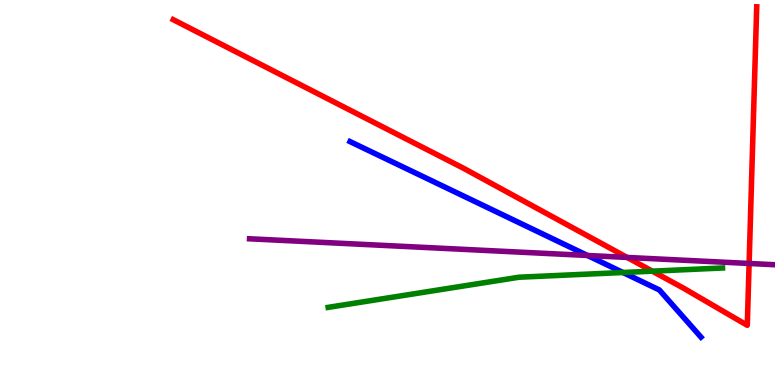[{'lines': ['blue', 'red'], 'intersections': []}, {'lines': ['green', 'red'], 'intersections': [{'x': 8.42, 'y': 2.96}]}, {'lines': ['purple', 'red'], 'intersections': [{'x': 8.09, 'y': 3.31}, {'x': 9.67, 'y': 3.16}]}, {'lines': ['blue', 'green'], 'intersections': [{'x': 8.04, 'y': 2.92}]}, {'lines': ['blue', 'purple'], 'intersections': [{'x': 7.58, 'y': 3.36}]}, {'lines': ['green', 'purple'], 'intersections': []}]